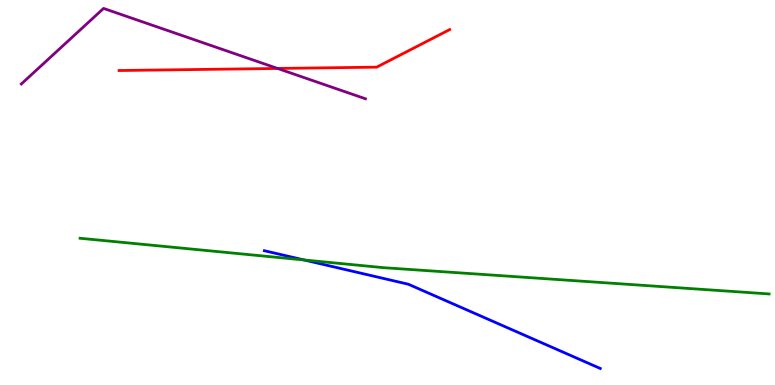[{'lines': ['blue', 'red'], 'intersections': []}, {'lines': ['green', 'red'], 'intersections': []}, {'lines': ['purple', 'red'], 'intersections': [{'x': 3.58, 'y': 8.22}]}, {'lines': ['blue', 'green'], 'intersections': [{'x': 3.92, 'y': 3.25}]}, {'lines': ['blue', 'purple'], 'intersections': []}, {'lines': ['green', 'purple'], 'intersections': []}]